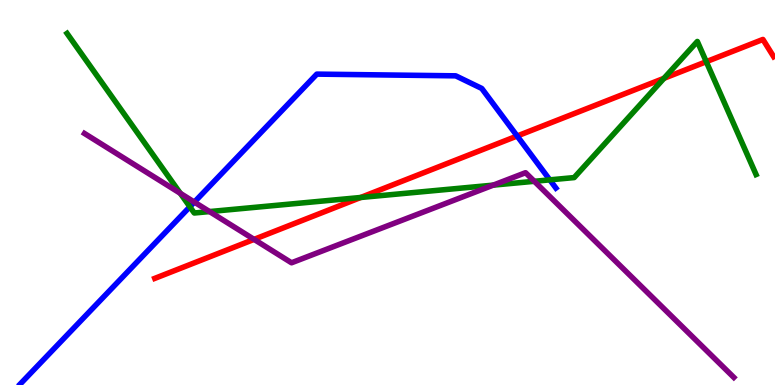[{'lines': ['blue', 'red'], 'intersections': [{'x': 6.67, 'y': 6.47}]}, {'lines': ['green', 'red'], 'intersections': [{'x': 4.65, 'y': 4.87}, {'x': 8.57, 'y': 7.97}, {'x': 9.11, 'y': 8.4}]}, {'lines': ['purple', 'red'], 'intersections': [{'x': 3.28, 'y': 3.78}]}, {'lines': ['blue', 'green'], 'intersections': [{'x': 2.45, 'y': 4.63}, {'x': 7.09, 'y': 5.33}]}, {'lines': ['blue', 'purple'], 'intersections': [{'x': 2.51, 'y': 4.75}]}, {'lines': ['green', 'purple'], 'intersections': [{'x': 2.33, 'y': 4.98}, {'x': 2.7, 'y': 4.5}, {'x': 6.36, 'y': 5.19}, {'x': 6.89, 'y': 5.29}]}]